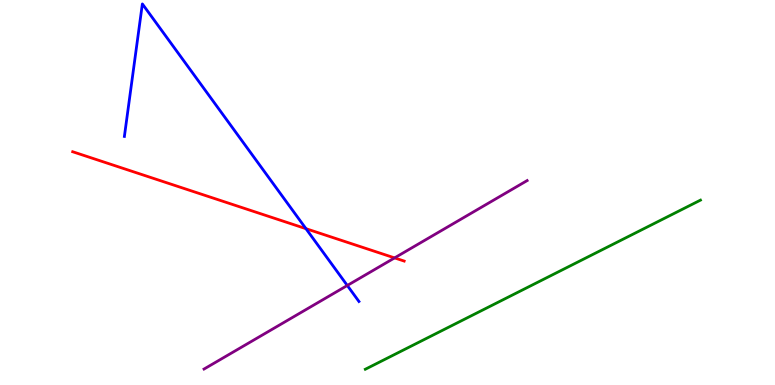[{'lines': ['blue', 'red'], 'intersections': [{'x': 3.95, 'y': 4.06}]}, {'lines': ['green', 'red'], 'intersections': []}, {'lines': ['purple', 'red'], 'intersections': [{'x': 5.09, 'y': 3.3}]}, {'lines': ['blue', 'green'], 'intersections': []}, {'lines': ['blue', 'purple'], 'intersections': [{'x': 4.48, 'y': 2.58}]}, {'lines': ['green', 'purple'], 'intersections': []}]